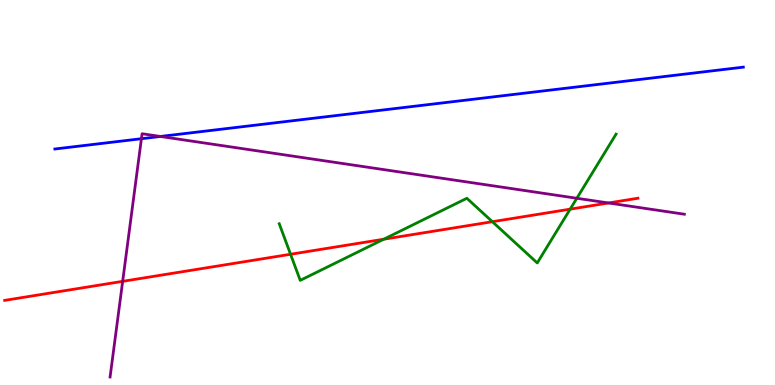[{'lines': ['blue', 'red'], 'intersections': []}, {'lines': ['green', 'red'], 'intersections': [{'x': 3.75, 'y': 3.4}, {'x': 4.95, 'y': 3.79}, {'x': 6.35, 'y': 4.24}, {'x': 7.36, 'y': 4.57}]}, {'lines': ['purple', 'red'], 'intersections': [{'x': 1.58, 'y': 2.69}, {'x': 7.85, 'y': 4.73}]}, {'lines': ['blue', 'green'], 'intersections': []}, {'lines': ['blue', 'purple'], 'intersections': [{'x': 1.82, 'y': 6.4}, {'x': 2.07, 'y': 6.46}]}, {'lines': ['green', 'purple'], 'intersections': [{'x': 7.44, 'y': 4.85}]}]